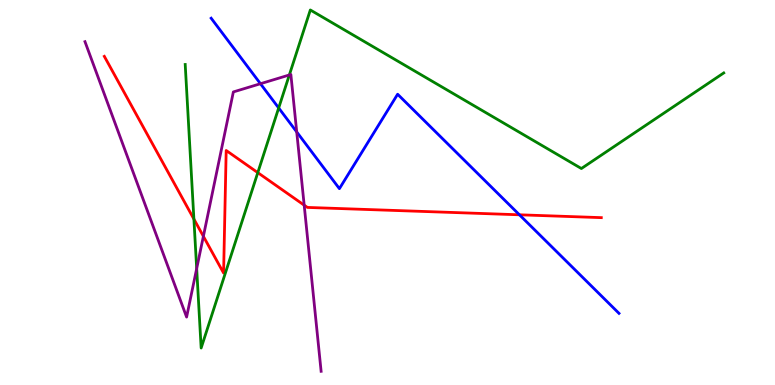[{'lines': ['blue', 'red'], 'intersections': [{'x': 6.7, 'y': 4.42}]}, {'lines': ['green', 'red'], 'intersections': [{'x': 2.5, 'y': 4.31}, {'x': 3.33, 'y': 5.52}]}, {'lines': ['purple', 'red'], 'intersections': [{'x': 2.62, 'y': 3.86}, {'x': 3.92, 'y': 4.67}]}, {'lines': ['blue', 'green'], 'intersections': [{'x': 3.6, 'y': 7.2}]}, {'lines': ['blue', 'purple'], 'intersections': [{'x': 3.36, 'y': 7.83}, {'x': 3.83, 'y': 6.57}]}, {'lines': ['green', 'purple'], 'intersections': [{'x': 2.54, 'y': 3.02}, {'x': 3.73, 'y': 8.05}]}]